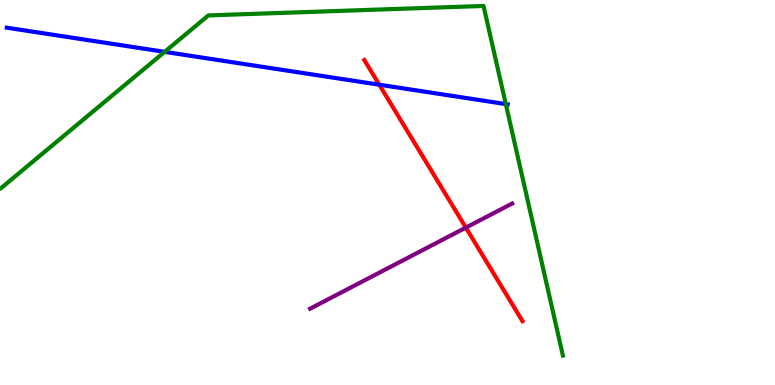[{'lines': ['blue', 'red'], 'intersections': [{'x': 4.89, 'y': 7.8}]}, {'lines': ['green', 'red'], 'intersections': []}, {'lines': ['purple', 'red'], 'intersections': [{'x': 6.01, 'y': 4.09}]}, {'lines': ['blue', 'green'], 'intersections': [{'x': 2.12, 'y': 8.65}, {'x': 6.53, 'y': 7.3}]}, {'lines': ['blue', 'purple'], 'intersections': []}, {'lines': ['green', 'purple'], 'intersections': []}]